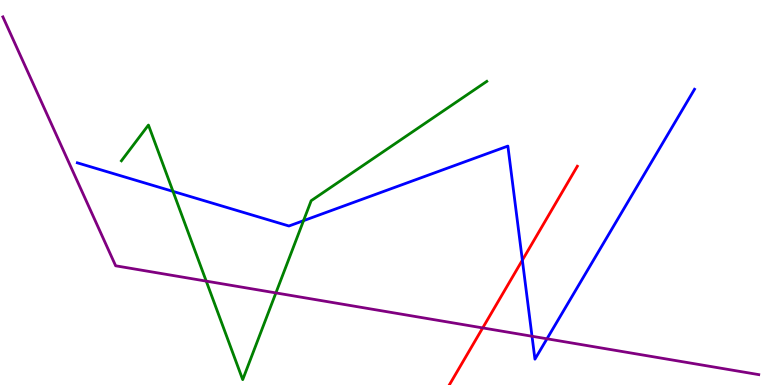[{'lines': ['blue', 'red'], 'intersections': [{'x': 6.74, 'y': 3.24}]}, {'lines': ['green', 'red'], 'intersections': []}, {'lines': ['purple', 'red'], 'intersections': [{'x': 6.23, 'y': 1.48}]}, {'lines': ['blue', 'green'], 'intersections': [{'x': 2.23, 'y': 5.03}, {'x': 3.92, 'y': 4.27}]}, {'lines': ['blue', 'purple'], 'intersections': [{'x': 6.86, 'y': 1.27}, {'x': 7.06, 'y': 1.2}]}, {'lines': ['green', 'purple'], 'intersections': [{'x': 2.66, 'y': 2.7}, {'x': 3.56, 'y': 2.39}]}]